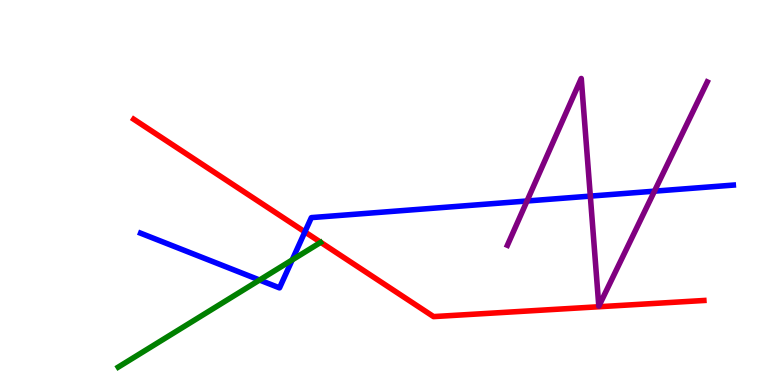[{'lines': ['blue', 'red'], 'intersections': [{'x': 3.93, 'y': 3.98}]}, {'lines': ['green', 'red'], 'intersections': []}, {'lines': ['purple', 'red'], 'intersections': []}, {'lines': ['blue', 'green'], 'intersections': [{'x': 3.35, 'y': 2.73}, {'x': 3.77, 'y': 3.25}]}, {'lines': ['blue', 'purple'], 'intersections': [{'x': 6.8, 'y': 4.78}, {'x': 7.62, 'y': 4.91}, {'x': 8.44, 'y': 5.03}]}, {'lines': ['green', 'purple'], 'intersections': []}]